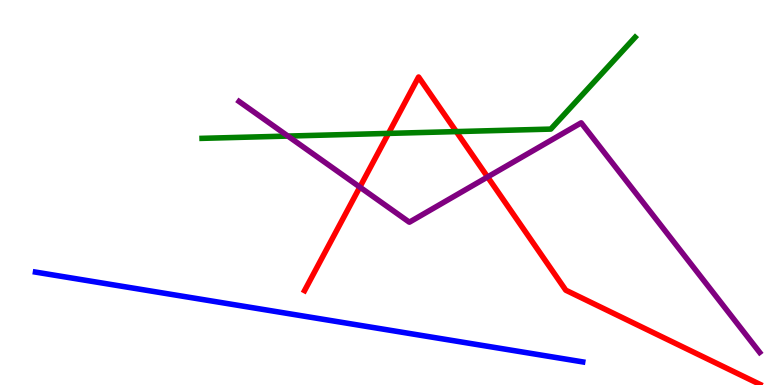[{'lines': ['blue', 'red'], 'intersections': []}, {'lines': ['green', 'red'], 'intersections': [{'x': 5.01, 'y': 6.54}, {'x': 5.89, 'y': 6.58}]}, {'lines': ['purple', 'red'], 'intersections': [{'x': 4.64, 'y': 5.14}, {'x': 6.29, 'y': 5.4}]}, {'lines': ['blue', 'green'], 'intersections': []}, {'lines': ['blue', 'purple'], 'intersections': []}, {'lines': ['green', 'purple'], 'intersections': [{'x': 3.71, 'y': 6.47}]}]